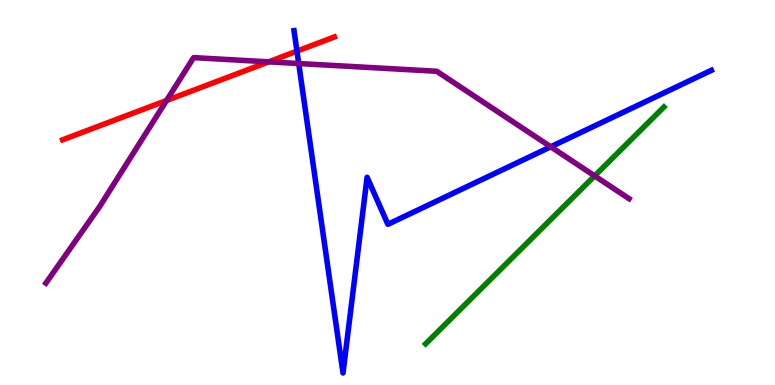[{'lines': ['blue', 'red'], 'intersections': [{'x': 3.83, 'y': 8.67}]}, {'lines': ['green', 'red'], 'intersections': []}, {'lines': ['purple', 'red'], 'intersections': [{'x': 2.15, 'y': 7.39}, {'x': 3.47, 'y': 8.39}]}, {'lines': ['blue', 'green'], 'intersections': []}, {'lines': ['blue', 'purple'], 'intersections': [{'x': 3.85, 'y': 8.35}, {'x': 7.11, 'y': 6.19}]}, {'lines': ['green', 'purple'], 'intersections': [{'x': 7.67, 'y': 5.43}]}]